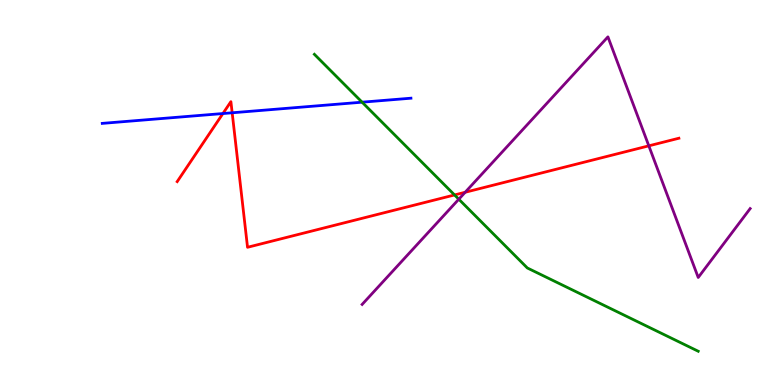[{'lines': ['blue', 'red'], 'intersections': [{'x': 2.88, 'y': 7.05}, {'x': 3.0, 'y': 7.07}]}, {'lines': ['green', 'red'], 'intersections': [{'x': 5.87, 'y': 4.94}]}, {'lines': ['purple', 'red'], 'intersections': [{'x': 6.0, 'y': 5.01}, {'x': 8.37, 'y': 6.21}]}, {'lines': ['blue', 'green'], 'intersections': [{'x': 4.67, 'y': 7.35}]}, {'lines': ['blue', 'purple'], 'intersections': []}, {'lines': ['green', 'purple'], 'intersections': [{'x': 5.92, 'y': 4.83}]}]